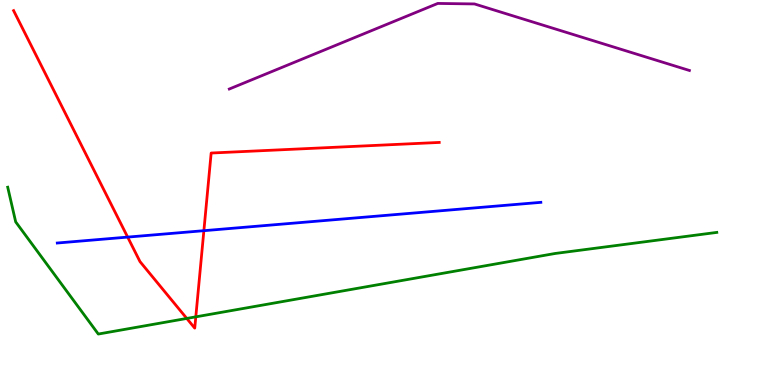[{'lines': ['blue', 'red'], 'intersections': [{'x': 1.65, 'y': 3.84}, {'x': 2.63, 'y': 4.01}]}, {'lines': ['green', 'red'], 'intersections': [{'x': 2.41, 'y': 1.73}, {'x': 2.53, 'y': 1.77}]}, {'lines': ['purple', 'red'], 'intersections': []}, {'lines': ['blue', 'green'], 'intersections': []}, {'lines': ['blue', 'purple'], 'intersections': []}, {'lines': ['green', 'purple'], 'intersections': []}]